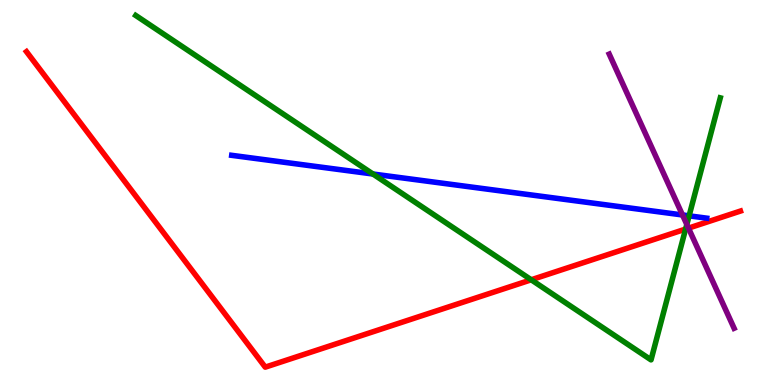[{'lines': ['blue', 'red'], 'intersections': []}, {'lines': ['green', 'red'], 'intersections': [{'x': 6.85, 'y': 2.73}, {'x': 8.85, 'y': 4.05}]}, {'lines': ['purple', 'red'], 'intersections': [{'x': 8.88, 'y': 4.07}]}, {'lines': ['blue', 'green'], 'intersections': [{'x': 4.81, 'y': 5.48}, {'x': 8.89, 'y': 4.39}]}, {'lines': ['blue', 'purple'], 'intersections': [{'x': 8.81, 'y': 4.42}]}, {'lines': ['green', 'purple'], 'intersections': [{'x': 8.86, 'y': 4.17}]}]